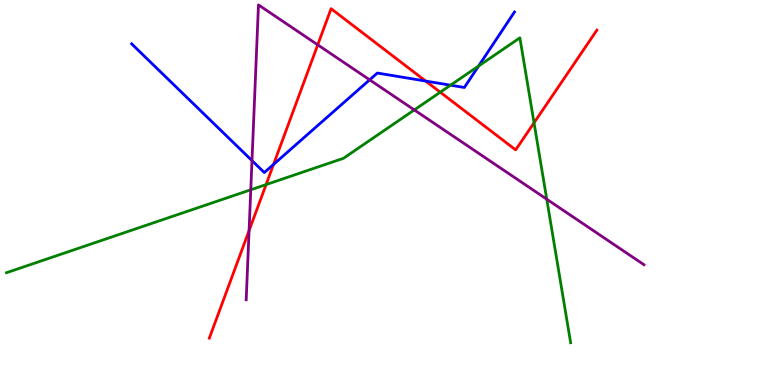[{'lines': ['blue', 'red'], 'intersections': [{'x': 3.53, 'y': 5.73}, {'x': 5.49, 'y': 7.89}]}, {'lines': ['green', 'red'], 'intersections': [{'x': 3.43, 'y': 5.21}, {'x': 5.68, 'y': 7.61}, {'x': 6.89, 'y': 6.81}]}, {'lines': ['purple', 'red'], 'intersections': [{'x': 3.21, 'y': 4.01}, {'x': 4.1, 'y': 8.84}]}, {'lines': ['blue', 'green'], 'intersections': [{'x': 5.81, 'y': 7.79}, {'x': 6.18, 'y': 8.29}]}, {'lines': ['blue', 'purple'], 'intersections': [{'x': 3.25, 'y': 5.83}, {'x': 4.77, 'y': 7.93}]}, {'lines': ['green', 'purple'], 'intersections': [{'x': 3.24, 'y': 5.07}, {'x': 5.35, 'y': 7.14}, {'x': 7.05, 'y': 4.83}]}]